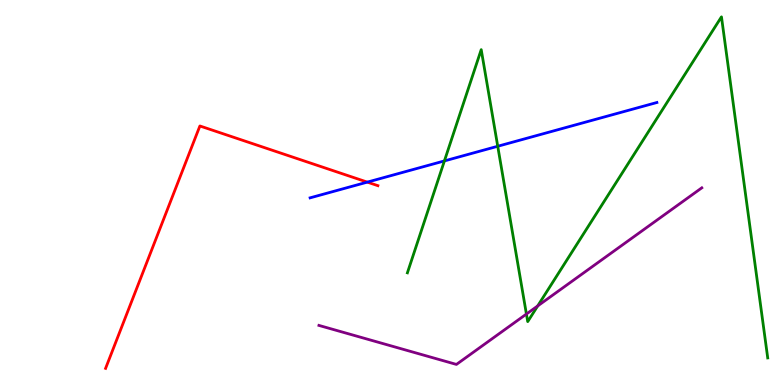[{'lines': ['blue', 'red'], 'intersections': [{'x': 4.74, 'y': 5.27}]}, {'lines': ['green', 'red'], 'intersections': []}, {'lines': ['purple', 'red'], 'intersections': []}, {'lines': ['blue', 'green'], 'intersections': [{'x': 5.73, 'y': 5.82}, {'x': 6.42, 'y': 6.2}]}, {'lines': ['blue', 'purple'], 'intersections': []}, {'lines': ['green', 'purple'], 'intersections': [{'x': 6.79, 'y': 1.84}, {'x': 6.94, 'y': 2.05}]}]